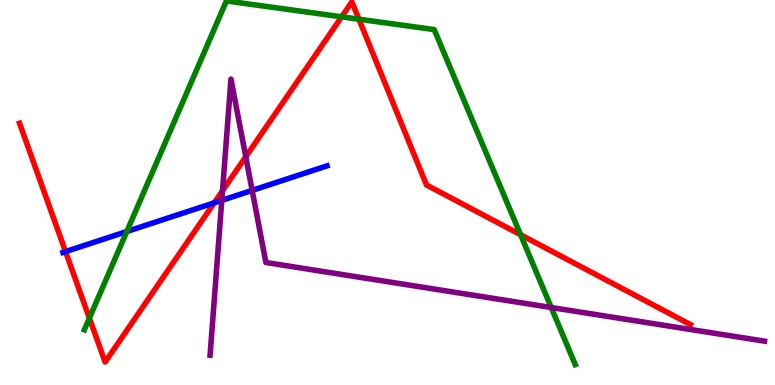[{'lines': ['blue', 'red'], 'intersections': [{'x': 0.846, 'y': 3.47}, {'x': 2.76, 'y': 4.73}]}, {'lines': ['green', 'red'], 'intersections': [{'x': 1.15, 'y': 1.74}, {'x': 4.41, 'y': 9.56}, {'x': 4.63, 'y': 9.5}, {'x': 6.72, 'y': 3.9}]}, {'lines': ['purple', 'red'], 'intersections': [{'x': 2.87, 'y': 5.05}, {'x': 3.17, 'y': 5.93}]}, {'lines': ['blue', 'green'], 'intersections': [{'x': 1.64, 'y': 3.99}]}, {'lines': ['blue', 'purple'], 'intersections': [{'x': 2.86, 'y': 4.8}, {'x': 3.25, 'y': 5.05}]}, {'lines': ['green', 'purple'], 'intersections': [{'x': 7.11, 'y': 2.01}]}]